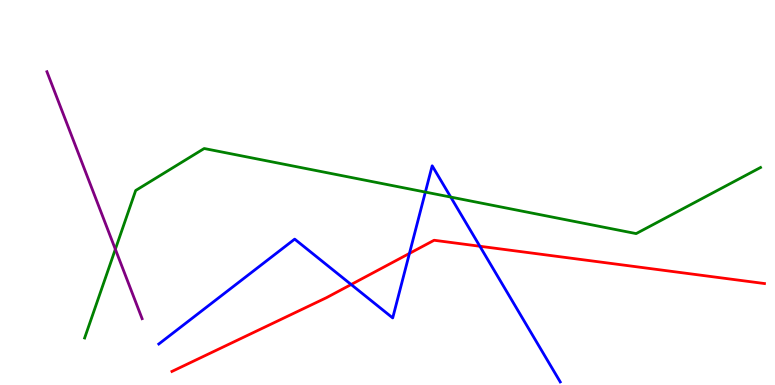[{'lines': ['blue', 'red'], 'intersections': [{'x': 4.53, 'y': 2.61}, {'x': 5.28, 'y': 3.42}, {'x': 6.19, 'y': 3.6}]}, {'lines': ['green', 'red'], 'intersections': []}, {'lines': ['purple', 'red'], 'intersections': []}, {'lines': ['blue', 'green'], 'intersections': [{'x': 5.49, 'y': 5.01}, {'x': 5.82, 'y': 4.88}]}, {'lines': ['blue', 'purple'], 'intersections': []}, {'lines': ['green', 'purple'], 'intersections': [{'x': 1.49, 'y': 3.53}]}]